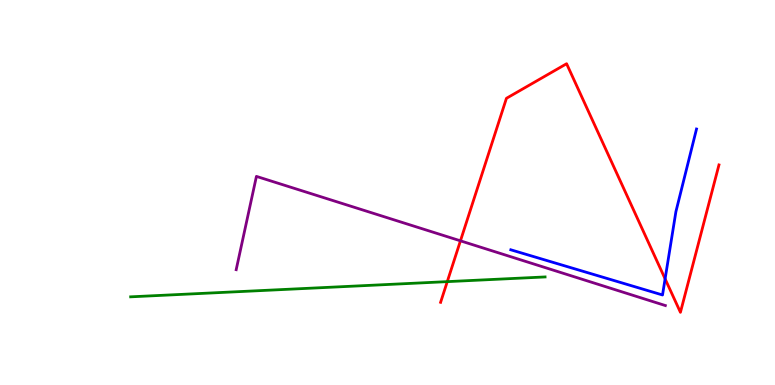[{'lines': ['blue', 'red'], 'intersections': [{'x': 8.58, 'y': 2.76}]}, {'lines': ['green', 'red'], 'intersections': [{'x': 5.77, 'y': 2.68}]}, {'lines': ['purple', 'red'], 'intersections': [{'x': 5.94, 'y': 3.74}]}, {'lines': ['blue', 'green'], 'intersections': []}, {'lines': ['blue', 'purple'], 'intersections': []}, {'lines': ['green', 'purple'], 'intersections': []}]